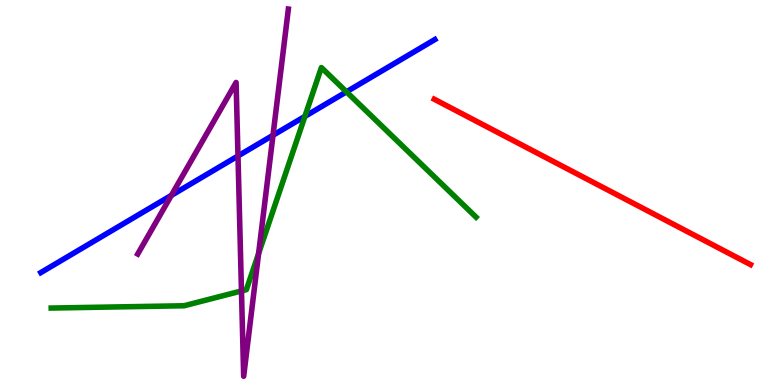[{'lines': ['blue', 'red'], 'intersections': []}, {'lines': ['green', 'red'], 'intersections': []}, {'lines': ['purple', 'red'], 'intersections': []}, {'lines': ['blue', 'green'], 'intersections': [{'x': 3.93, 'y': 6.98}, {'x': 4.47, 'y': 7.61}]}, {'lines': ['blue', 'purple'], 'intersections': [{'x': 2.21, 'y': 4.93}, {'x': 3.07, 'y': 5.95}, {'x': 3.52, 'y': 6.49}]}, {'lines': ['green', 'purple'], 'intersections': [{'x': 3.12, 'y': 2.44}, {'x': 3.34, 'y': 3.42}]}]